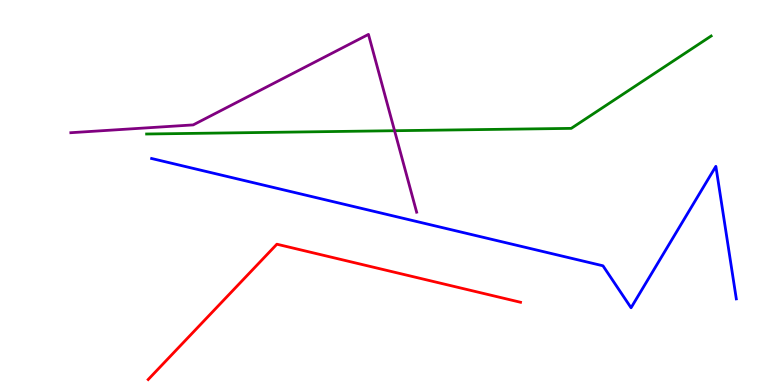[{'lines': ['blue', 'red'], 'intersections': []}, {'lines': ['green', 'red'], 'intersections': []}, {'lines': ['purple', 'red'], 'intersections': []}, {'lines': ['blue', 'green'], 'intersections': []}, {'lines': ['blue', 'purple'], 'intersections': []}, {'lines': ['green', 'purple'], 'intersections': [{'x': 5.09, 'y': 6.6}]}]